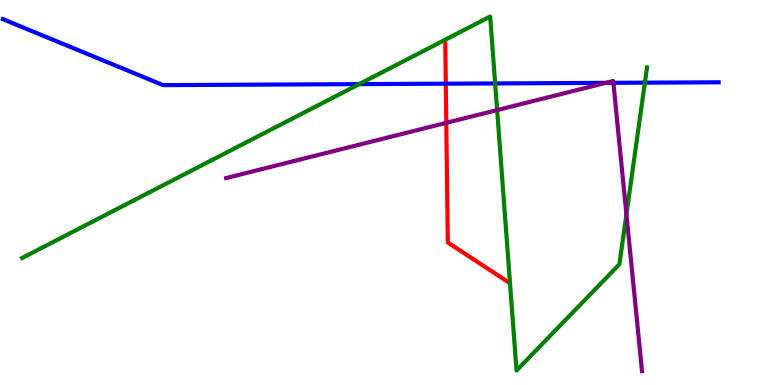[{'lines': ['blue', 'red'], 'intersections': [{'x': 5.75, 'y': 7.83}]}, {'lines': ['green', 'red'], 'intersections': []}, {'lines': ['purple', 'red'], 'intersections': [{'x': 5.76, 'y': 6.81}]}, {'lines': ['blue', 'green'], 'intersections': [{'x': 4.63, 'y': 7.81}, {'x': 6.39, 'y': 7.83}, {'x': 8.32, 'y': 7.85}]}, {'lines': ['blue', 'purple'], 'intersections': [{'x': 7.82, 'y': 7.85}, {'x': 7.91, 'y': 7.85}]}, {'lines': ['green', 'purple'], 'intersections': [{'x': 6.41, 'y': 7.14}, {'x': 8.08, 'y': 4.43}]}]